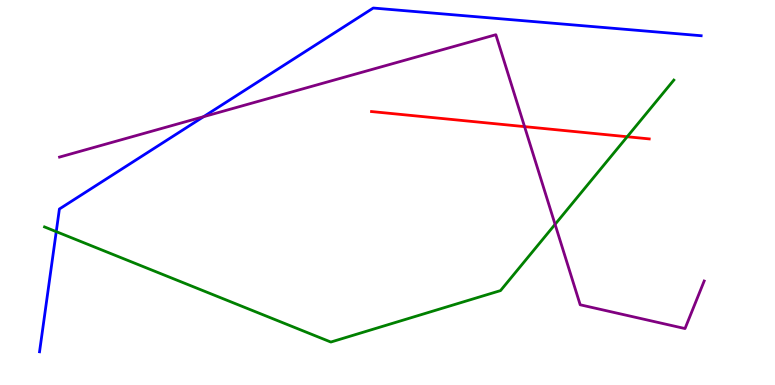[{'lines': ['blue', 'red'], 'intersections': []}, {'lines': ['green', 'red'], 'intersections': [{'x': 8.09, 'y': 6.45}]}, {'lines': ['purple', 'red'], 'intersections': [{'x': 6.77, 'y': 6.71}]}, {'lines': ['blue', 'green'], 'intersections': [{'x': 0.726, 'y': 3.98}]}, {'lines': ['blue', 'purple'], 'intersections': [{'x': 2.63, 'y': 6.97}]}, {'lines': ['green', 'purple'], 'intersections': [{'x': 7.16, 'y': 4.17}]}]